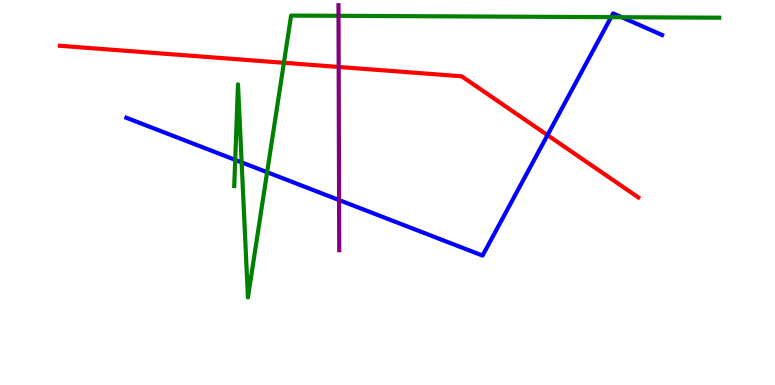[{'lines': ['blue', 'red'], 'intersections': [{'x': 7.06, 'y': 6.49}]}, {'lines': ['green', 'red'], 'intersections': [{'x': 3.66, 'y': 8.37}]}, {'lines': ['purple', 'red'], 'intersections': [{'x': 4.37, 'y': 8.26}]}, {'lines': ['blue', 'green'], 'intersections': [{'x': 3.03, 'y': 5.85}, {'x': 3.12, 'y': 5.78}, {'x': 3.45, 'y': 5.53}, {'x': 7.89, 'y': 9.55}, {'x': 8.02, 'y': 9.55}]}, {'lines': ['blue', 'purple'], 'intersections': [{'x': 4.38, 'y': 4.8}]}, {'lines': ['green', 'purple'], 'intersections': [{'x': 4.37, 'y': 9.59}]}]